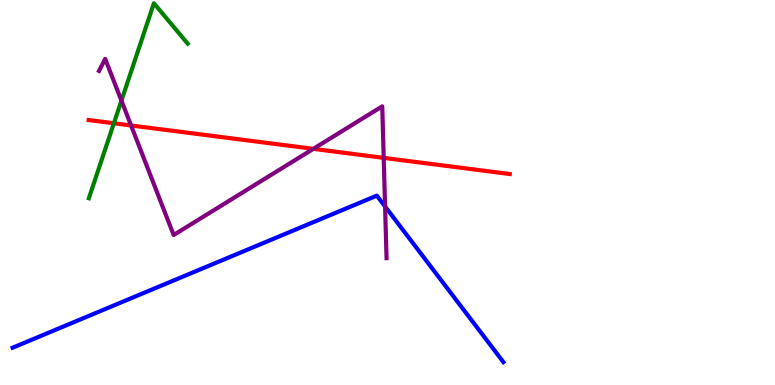[{'lines': ['blue', 'red'], 'intersections': []}, {'lines': ['green', 'red'], 'intersections': [{'x': 1.47, 'y': 6.8}]}, {'lines': ['purple', 'red'], 'intersections': [{'x': 1.69, 'y': 6.74}, {'x': 4.04, 'y': 6.13}, {'x': 4.95, 'y': 5.9}]}, {'lines': ['blue', 'green'], 'intersections': []}, {'lines': ['blue', 'purple'], 'intersections': [{'x': 4.97, 'y': 4.64}]}, {'lines': ['green', 'purple'], 'intersections': [{'x': 1.57, 'y': 7.39}]}]